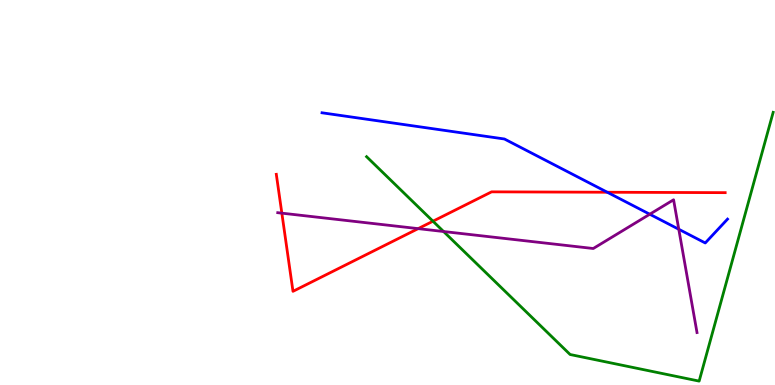[{'lines': ['blue', 'red'], 'intersections': [{'x': 7.84, 'y': 5.01}]}, {'lines': ['green', 'red'], 'intersections': [{'x': 5.59, 'y': 4.25}]}, {'lines': ['purple', 'red'], 'intersections': [{'x': 3.64, 'y': 4.46}, {'x': 5.4, 'y': 4.06}]}, {'lines': ['blue', 'green'], 'intersections': []}, {'lines': ['blue', 'purple'], 'intersections': [{'x': 8.38, 'y': 4.44}, {'x': 8.76, 'y': 4.05}]}, {'lines': ['green', 'purple'], 'intersections': [{'x': 5.72, 'y': 3.99}]}]